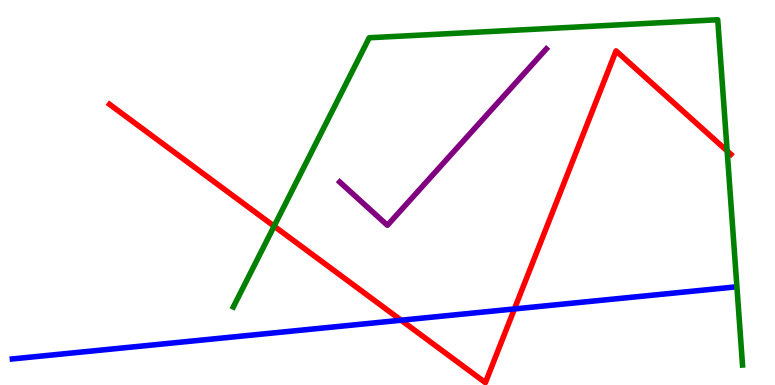[{'lines': ['blue', 'red'], 'intersections': [{'x': 5.18, 'y': 1.68}, {'x': 6.64, 'y': 1.98}]}, {'lines': ['green', 'red'], 'intersections': [{'x': 3.54, 'y': 4.13}, {'x': 9.38, 'y': 6.08}]}, {'lines': ['purple', 'red'], 'intersections': []}, {'lines': ['blue', 'green'], 'intersections': []}, {'lines': ['blue', 'purple'], 'intersections': []}, {'lines': ['green', 'purple'], 'intersections': []}]